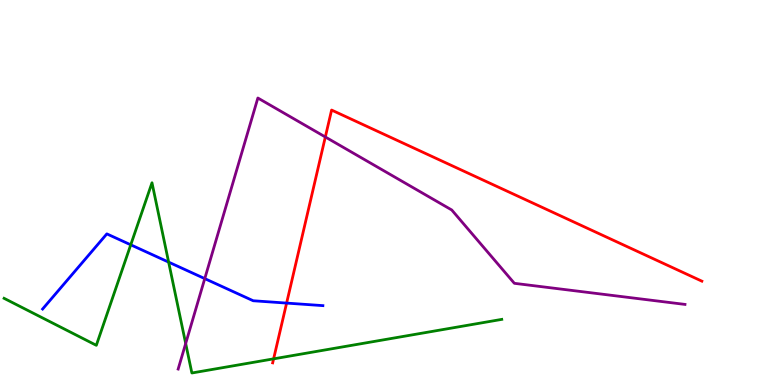[{'lines': ['blue', 'red'], 'intersections': [{'x': 3.7, 'y': 2.13}]}, {'lines': ['green', 'red'], 'intersections': [{'x': 3.53, 'y': 0.679}]}, {'lines': ['purple', 'red'], 'intersections': [{'x': 4.2, 'y': 6.44}]}, {'lines': ['blue', 'green'], 'intersections': [{'x': 1.69, 'y': 3.64}, {'x': 2.18, 'y': 3.19}]}, {'lines': ['blue', 'purple'], 'intersections': [{'x': 2.64, 'y': 2.76}]}, {'lines': ['green', 'purple'], 'intersections': [{'x': 2.4, 'y': 1.08}]}]